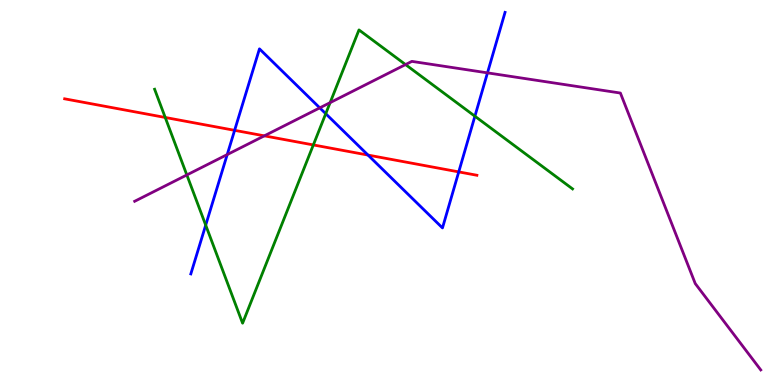[{'lines': ['blue', 'red'], 'intersections': [{'x': 3.03, 'y': 6.61}, {'x': 4.75, 'y': 5.97}, {'x': 5.92, 'y': 5.54}]}, {'lines': ['green', 'red'], 'intersections': [{'x': 2.13, 'y': 6.95}, {'x': 4.04, 'y': 6.24}]}, {'lines': ['purple', 'red'], 'intersections': [{'x': 3.41, 'y': 6.47}]}, {'lines': ['blue', 'green'], 'intersections': [{'x': 2.65, 'y': 4.15}, {'x': 4.2, 'y': 7.05}, {'x': 6.13, 'y': 6.98}]}, {'lines': ['blue', 'purple'], 'intersections': [{'x': 2.93, 'y': 5.99}, {'x': 4.13, 'y': 7.2}, {'x': 6.29, 'y': 8.11}]}, {'lines': ['green', 'purple'], 'intersections': [{'x': 2.41, 'y': 5.46}, {'x': 4.26, 'y': 7.33}, {'x': 5.23, 'y': 8.32}]}]